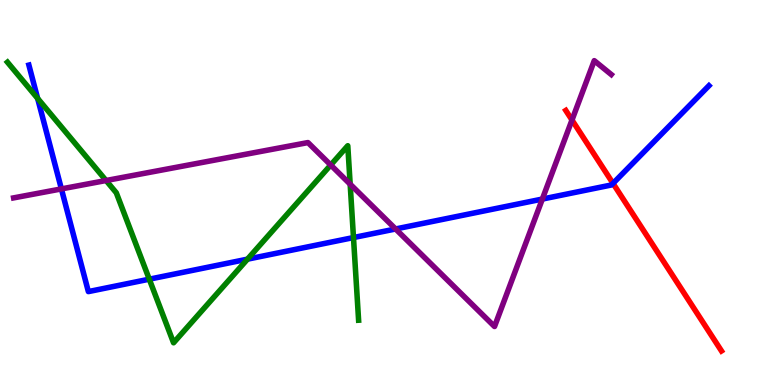[{'lines': ['blue', 'red'], 'intersections': [{'x': 7.91, 'y': 5.24}]}, {'lines': ['green', 'red'], 'intersections': []}, {'lines': ['purple', 'red'], 'intersections': [{'x': 7.38, 'y': 6.88}]}, {'lines': ['blue', 'green'], 'intersections': [{'x': 0.486, 'y': 7.44}, {'x': 1.93, 'y': 2.75}, {'x': 3.19, 'y': 3.27}, {'x': 4.56, 'y': 3.83}]}, {'lines': ['blue', 'purple'], 'intersections': [{'x': 0.792, 'y': 5.09}, {'x': 5.1, 'y': 4.05}, {'x': 7.0, 'y': 4.83}]}, {'lines': ['green', 'purple'], 'intersections': [{'x': 1.37, 'y': 5.31}, {'x': 4.27, 'y': 5.71}, {'x': 4.52, 'y': 5.22}]}]